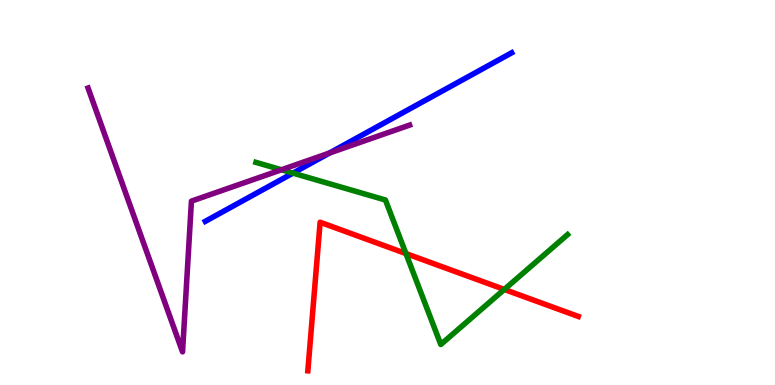[{'lines': ['blue', 'red'], 'intersections': []}, {'lines': ['green', 'red'], 'intersections': [{'x': 5.24, 'y': 3.41}, {'x': 6.51, 'y': 2.48}]}, {'lines': ['purple', 'red'], 'intersections': []}, {'lines': ['blue', 'green'], 'intersections': [{'x': 3.78, 'y': 5.5}]}, {'lines': ['blue', 'purple'], 'intersections': [{'x': 4.25, 'y': 6.03}]}, {'lines': ['green', 'purple'], 'intersections': [{'x': 3.63, 'y': 5.59}]}]